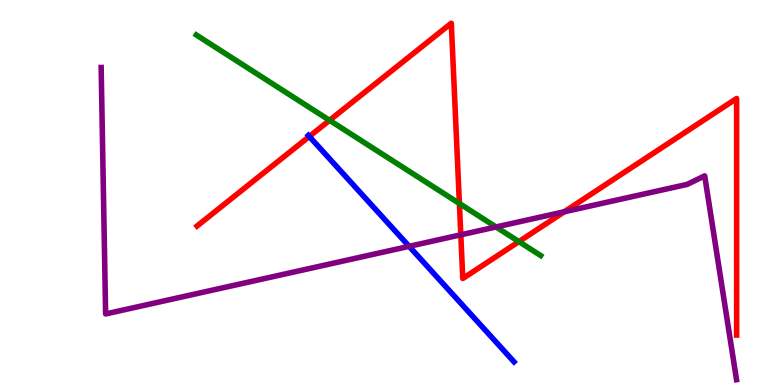[{'lines': ['blue', 'red'], 'intersections': [{'x': 3.99, 'y': 6.46}]}, {'lines': ['green', 'red'], 'intersections': [{'x': 4.25, 'y': 6.87}, {'x': 5.93, 'y': 4.71}, {'x': 6.7, 'y': 3.72}]}, {'lines': ['purple', 'red'], 'intersections': [{'x': 5.95, 'y': 3.9}, {'x': 7.28, 'y': 4.5}]}, {'lines': ['blue', 'green'], 'intersections': []}, {'lines': ['blue', 'purple'], 'intersections': [{'x': 5.28, 'y': 3.6}]}, {'lines': ['green', 'purple'], 'intersections': [{'x': 6.4, 'y': 4.1}]}]